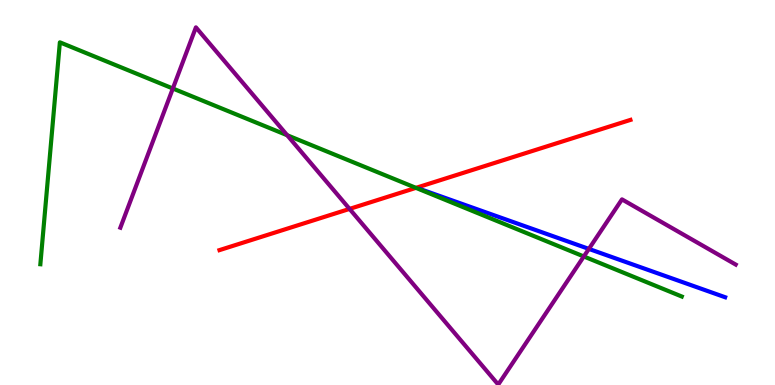[{'lines': ['blue', 'red'], 'intersections': []}, {'lines': ['green', 'red'], 'intersections': [{'x': 5.37, 'y': 5.12}]}, {'lines': ['purple', 'red'], 'intersections': [{'x': 4.51, 'y': 4.57}]}, {'lines': ['blue', 'green'], 'intersections': []}, {'lines': ['blue', 'purple'], 'intersections': [{'x': 7.6, 'y': 3.53}]}, {'lines': ['green', 'purple'], 'intersections': [{'x': 2.23, 'y': 7.7}, {'x': 3.71, 'y': 6.49}, {'x': 7.53, 'y': 3.34}]}]